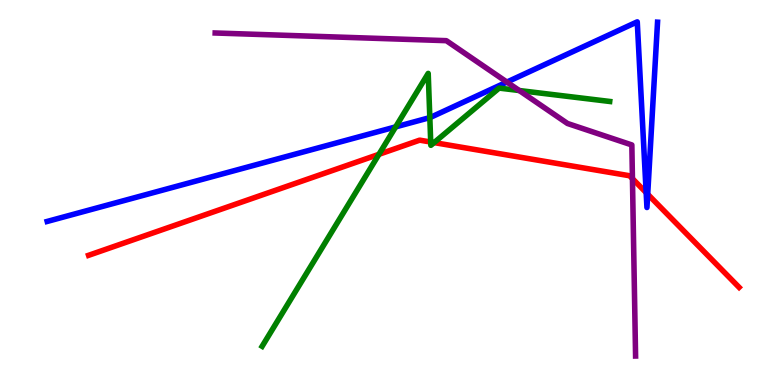[{'lines': ['blue', 'red'], 'intersections': [{'x': 8.34, 'y': 5.0}, {'x': 8.36, 'y': 4.96}]}, {'lines': ['green', 'red'], 'intersections': [{'x': 4.89, 'y': 5.99}, {'x': 5.56, 'y': 6.31}, {'x': 5.6, 'y': 6.3}]}, {'lines': ['purple', 'red'], 'intersections': [{'x': 8.16, 'y': 5.36}]}, {'lines': ['blue', 'green'], 'intersections': [{'x': 5.11, 'y': 6.7}, {'x': 5.55, 'y': 6.95}]}, {'lines': ['blue', 'purple'], 'intersections': [{'x': 6.54, 'y': 7.87}]}, {'lines': ['green', 'purple'], 'intersections': [{'x': 6.7, 'y': 7.65}]}]